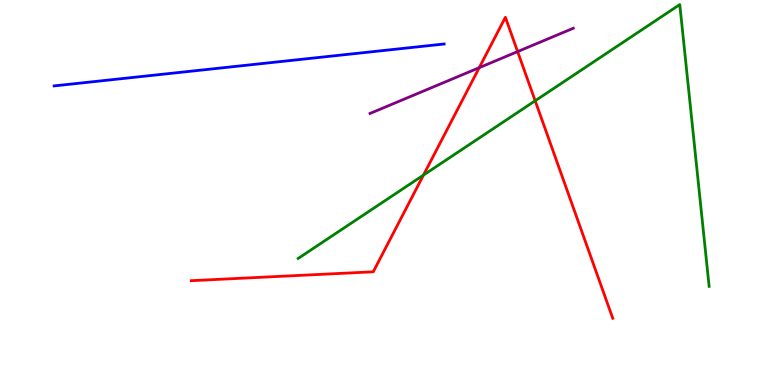[{'lines': ['blue', 'red'], 'intersections': []}, {'lines': ['green', 'red'], 'intersections': [{'x': 5.46, 'y': 5.45}, {'x': 6.91, 'y': 7.38}]}, {'lines': ['purple', 'red'], 'intersections': [{'x': 6.18, 'y': 8.24}, {'x': 6.68, 'y': 8.66}]}, {'lines': ['blue', 'green'], 'intersections': []}, {'lines': ['blue', 'purple'], 'intersections': []}, {'lines': ['green', 'purple'], 'intersections': []}]